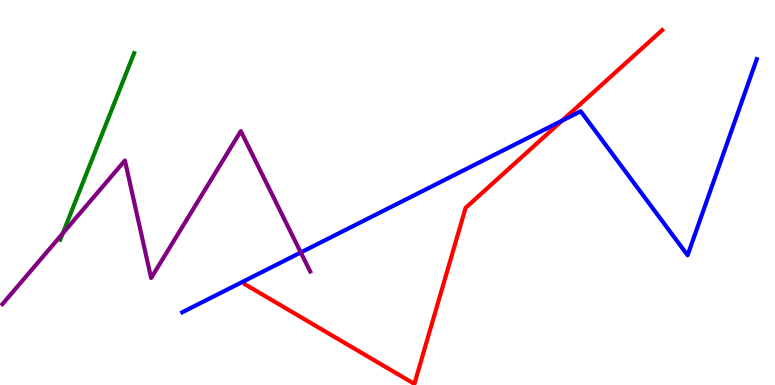[{'lines': ['blue', 'red'], 'intersections': [{'x': 7.25, 'y': 6.86}]}, {'lines': ['green', 'red'], 'intersections': []}, {'lines': ['purple', 'red'], 'intersections': []}, {'lines': ['blue', 'green'], 'intersections': []}, {'lines': ['blue', 'purple'], 'intersections': [{'x': 3.88, 'y': 3.44}]}, {'lines': ['green', 'purple'], 'intersections': [{'x': 0.809, 'y': 3.94}]}]